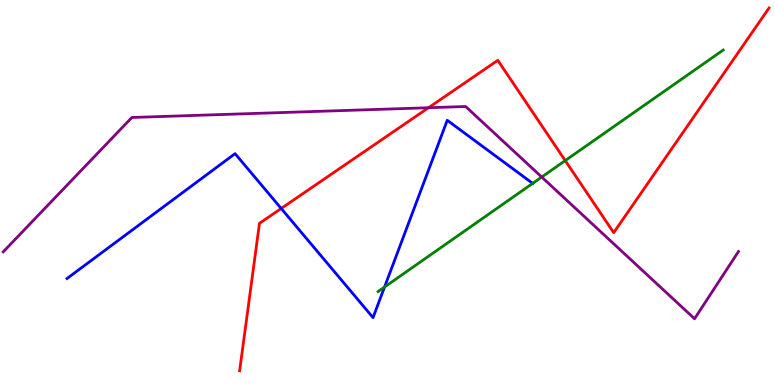[{'lines': ['blue', 'red'], 'intersections': [{'x': 3.63, 'y': 4.59}]}, {'lines': ['green', 'red'], 'intersections': [{'x': 7.29, 'y': 5.83}]}, {'lines': ['purple', 'red'], 'intersections': [{'x': 5.53, 'y': 7.2}]}, {'lines': ['blue', 'green'], 'intersections': [{'x': 4.96, 'y': 2.54}, {'x': 6.87, 'y': 5.24}]}, {'lines': ['blue', 'purple'], 'intersections': []}, {'lines': ['green', 'purple'], 'intersections': [{'x': 6.99, 'y': 5.4}]}]